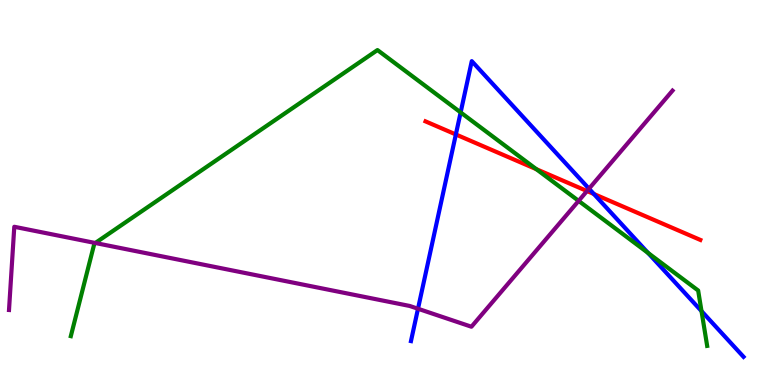[{'lines': ['blue', 'red'], 'intersections': [{'x': 5.88, 'y': 6.51}, {'x': 7.66, 'y': 4.96}]}, {'lines': ['green', 'red'], 'intersections': [{'x': 6.92, 'y': 5.61}]}, {'lines': ['purple', 'red'], 'intersections': [{'x': 7.57, 'y': 5.04}]}, {'lines': ['blue', 'green'], 'intersections': [{'x': 5.94, 'y': 7.08}, {'x': 8.36, 'y': 3.43}, {'x': 9.05, 'y': 1.92}]}, {'lines': ['blue', 'purple'], 'intersections': [{'x': 5.39, 'y': 1.98}, {'x': 7.6, 'y': 5.1}]}, {'lines': ['green', 'purple'], 'intersections': [{'x': 1.23, 'y': 3.69}, {'x': 7.47, 'y': 4.78}]}]